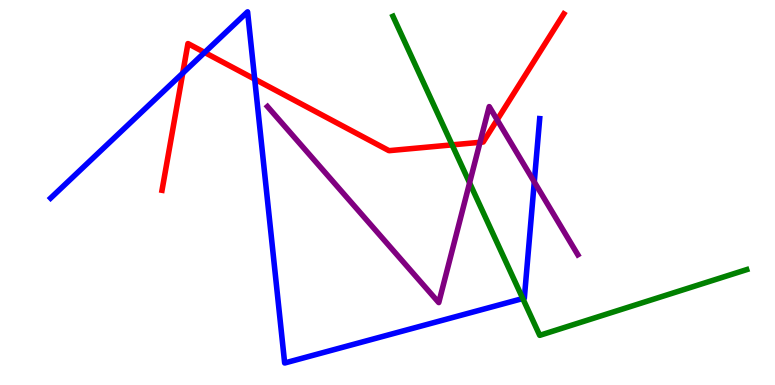[{'lines': ['blue', 'red'], 'intersections': [{'x': 2.36, 'y': 8.1}, {'x': 2.64, 'y': 8.64}, {'x': 3.29, 'y': 7.94}]}, {'lines': ['green', 'red'], 'intersections': [{'x': 5.83, 'y': 6.24}]}, {'lines': ['purple', 'red'], 'intersections': [{'x': 6.19, 'y': 6.3}, {'x': 6.41, 'y': 6.89}]}, {'lines': ['blue', 'green'], 'intersections': [{'x': 6.75, 'y': 2.25}]}, {'lines': ['blue', 'purple'], 'intersections': [{'x': 6.89, 'y': 5.27}]}, {'lines': ['green', 'purple'], 'intersections': [{'x': 6.06, 'y': 5.25}]}]